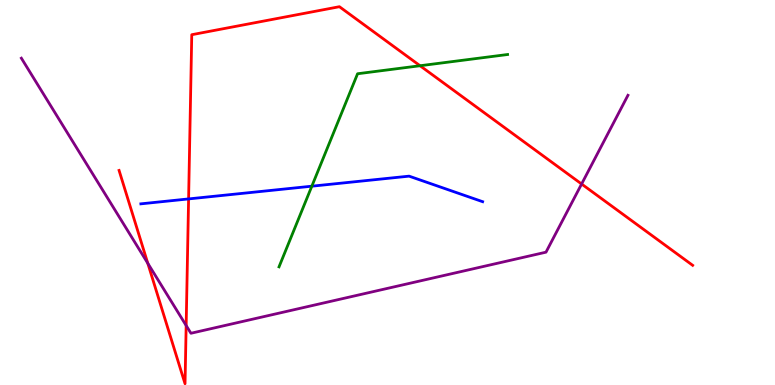[{'lines': ['blue', 'red'], 'intersections': [{'x': 2.43, 'y': 4.83}]}, {'lines': ['green', 'red'], 'intersections': [{'x': 5.42, 'y': 8.29}]}, {'lines': ['purple', 'red'], 'intersections': [{'x': 1.91, 'y': 3.16}, {'x': 2.4, 'y': 1.54}, {'x': 7.5, 'y': 5.22}]}, {'lines': ['blue', 'green'], 'intersections': [{'x': 4.02, 'y': 5.16}]}, {'lines': ['blue', 'purple'], 'intersections': []}, {'lines': ['green', 'purple'], 'intersections': []}]